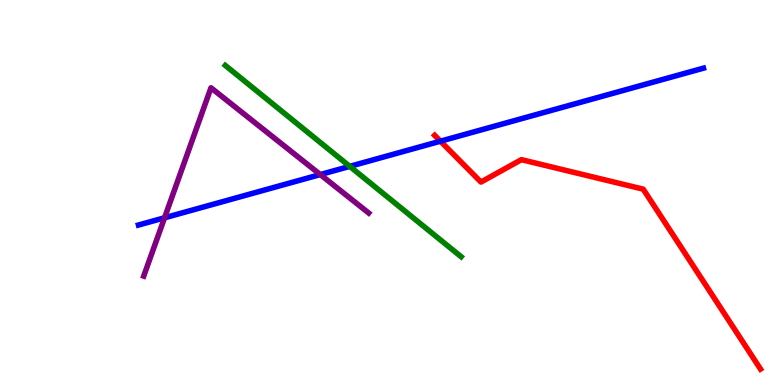[{'lines': ['blue', 'red'], 'intersections': [{'x': 5.68, 'y': 6.33}]}, {'lines': ['green', 'red'], 'intersections': []}, {'lines': ['purple', 'red'], 'intersections': []}, {'lines': ['blue', 'green'], 'intersections': [{'x': 4.51, 'y': 5.68}]}, {'lines': ['blue', 'purple'], 'intersections': [{'x': 2.12, 'y': 4.34}, {'x': 4.13, 'y': 5.47}]}, {'lines': ['green', 'purple'], 'intersections': []}]